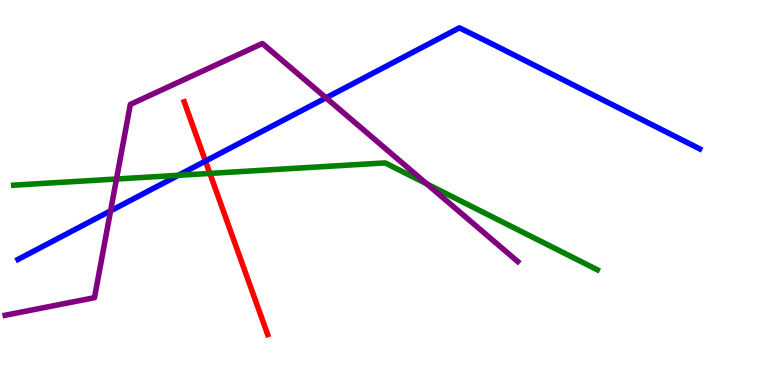[{'lines': ['blue', 'red'], 'intersections': [{'x': 2.65, 'y': 5.82}]}, {'lines': ['green', 'red'], 'intersections': [{'x': 2.71, 'y': 5.5}]}, {'lines': ['purple', 'red'], 'intersections': []}, {'lines': ['blue', 'green'], 'intersections': [{'x': 2.3, 'y': 5.45}]}, {'lines': ['blue', 'purple'], 'intersections': [{'x': 1.43, 'y': 4.52}, {'x': 4.21, 'y': 7.46}]}, {'lines': ['green', 'purple'], 'intersections': [{'x': 1.5, 'y': 5.35}, {'x': 5.51, 'y': 5.22}]}]